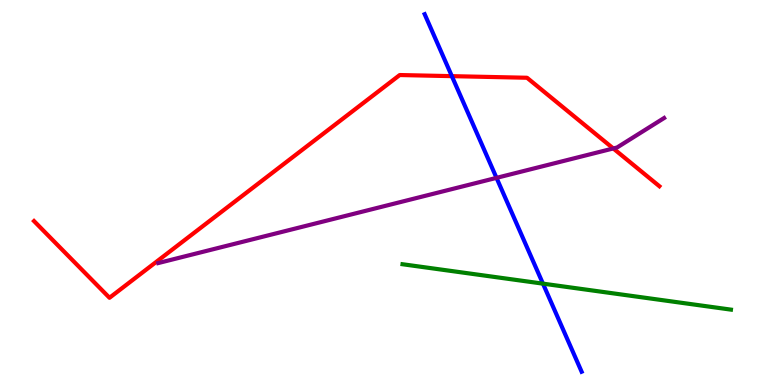[{'lines': ['blue', 'red'], 'intersections': [{'x': 5.83, 'y': 8.02}]}, {'lines': ['green', 'red'], 'intersections': []}, {'lines': ['purple', 'red'], 'intersections': [{'x': 7.91, 'y': 6.14}]}, {'lines': ['blue', 'green'], 'intersections': [{'x': 7.01, 'y': 2.63}]}, {'lines': ['blue', 'purple'], 'intersections': [{'x': 6.41, 'y': 5.38}]}, {'lines': ['green', 'purple'], 'intersections': []}]